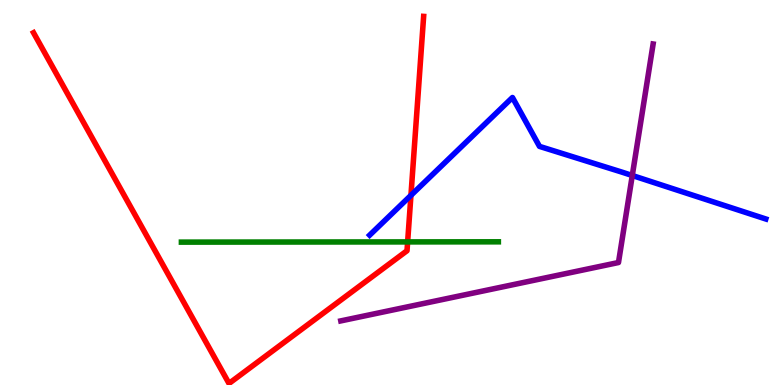[{'lines': ['blue', 'red'], 'intersections': [{'x': 5.3, 'y': 4.93}]}, {'lines': ['green', 'red'], 'intersections': [{'x': 5.26, 'y': 3.72}]}, {'lines': ['purple', 'red'], 'intersections': []}, {'lines': ['blue', 'green'], 'intersections': []}, {'lines': ['blue', 'purple'], 'intersections': [{'x': 8.16, 'y': 5.44}]}, {'lines': ['green', 'purple'], 'intersections': []}]